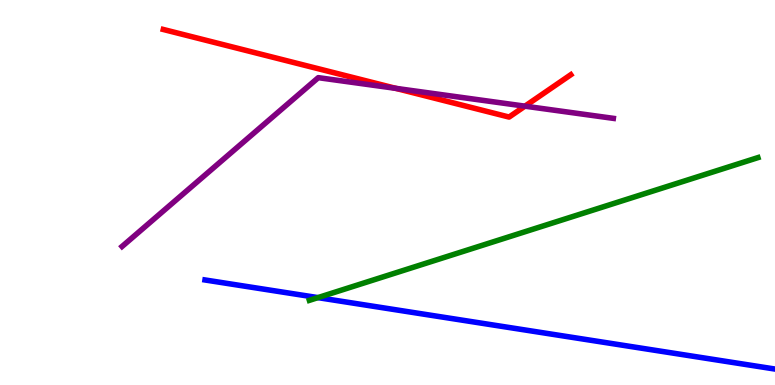[{'lines': ['blue', 'red'], 'intersections': []}, {'lines': ['green', 'red'], 'intersections': []}, {'lines': ['purple', 'red'], 'intersections': [{'x': 5.11, 'y': 7.71}, {'x': 6.77, 'y': 7.24}]}, {'lines': ['blue', 'green'], 'intersections': [{'x': 4.1, 'y': 2.27}]}, {'lines': ['blue', 'purple'], 'intersections': []}, {'lines': ['green', 'purple'], 'intersections': []}]